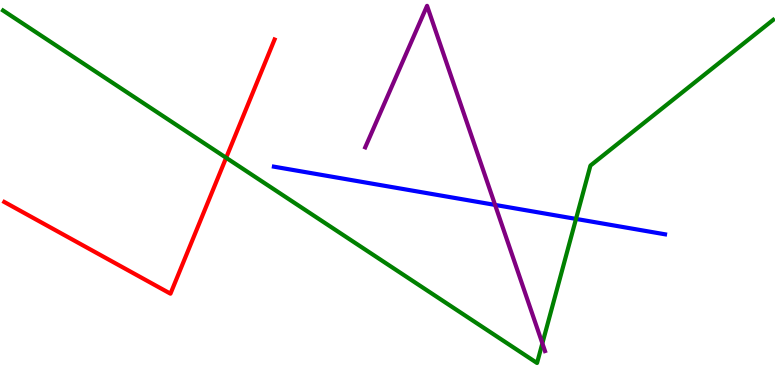[{'lines': ['blue', 'red'], 'intersections': []}, {'lines': ['green', 'red'], 'intersections': [{'x': 2.92, 'y': 5.9}]}, {'lines': ['purple', 'red'], 'intersections': []}, {'lines': ['blue', 'green'], 'intersections': [{'x': 7.43, 'y': 4.31}]}, {'lines': ['blue', 'purple'], 'intersections': [{'x': 6.39, 'y': 4.68}]}, {'lines': ['green', 'purple'], 'intersections': [{'x': 7.0, 'y': 1.08}]}]